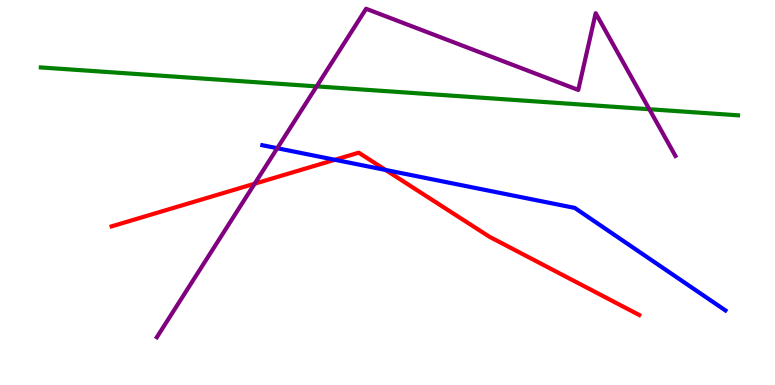[{'lines': ['blue', 'red'], 'intersections': [{'x': 4.32, 'y': 5.85}, {'x': 4.98, 'y': 5.59}]}, {'lines': ['green', 'red'], 'intersections': []}, {'lines': ['purple', 'red'], 'intersections': [{'x': 3.29, 'y': 5.23}]}, {'lines': ['blue', 'green'], 'intersections': []}, {'lines': ['blue', 'purple'], 'intersections': [{'x': 3.58, 'y': 6.15}]}, {'lines': ['green', 'purple'], 'intersections': [{'x': 4.09, 'y': 7.76}, {'x': 8.38, 'y': 7.16}]}]